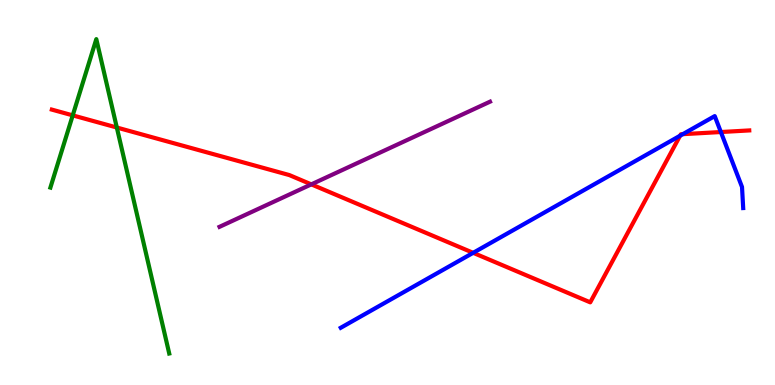[{'lines': ['blue', 'red'], 'intersections': [{'x': 6.11, 'y': 3.43}, {'x': 8.78, 'y': 6.48}, {'x': 8.81, 'y': 6.51}, {'x': 9.3, 'y': 6.57}]}, {'lines': ['green', 'red'], 'intersections': [{'x': 0.938, 'y': 7.0}, {'x': 1.51, 'y': 6.69}]}, {'lines': ['purple', 'red'], 'intersections': [{'x': 4.02, 'y': 5.21}]}, {'lines': ['blue', 'green'], 'intersections': []}, {'lines': ['blue', 'purple'], 'intersections': []}, {'lines': ['green', 'purple'], 'intersections': []}]